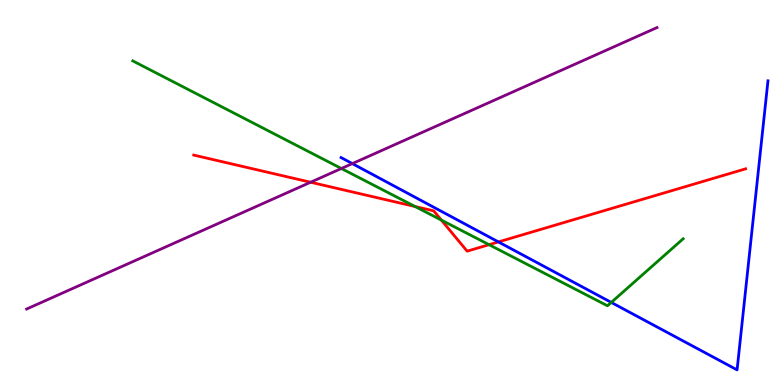[{'lines': ['blue', 'red'], 'intersections': [{'x': 6.43, 'y': 3.72}]}, {'lines': ['green', 'red'], 'intersections': [{'x': 5.36, 'y': 4.64}, {'x': 5.69, 'y': 4.28}, {'x': 6.31, 'y': 3.64}]}, {'lines': ['purple', 'red'], 'intersections': [{'x': 4.01, 'y': 5.27}]}, {'lines': ['blue', 'green'], 'intersections': [{'x': 7.89, 'y': 2.14}]}, {'lines': ['blue', 'purple'], 'intersections': [{'x': 4.55, 'y': 5.75}]}, {'lines': ['green', 'purple'], 'intersections': [{'x': 4.4, 'y': 5.62}]}]